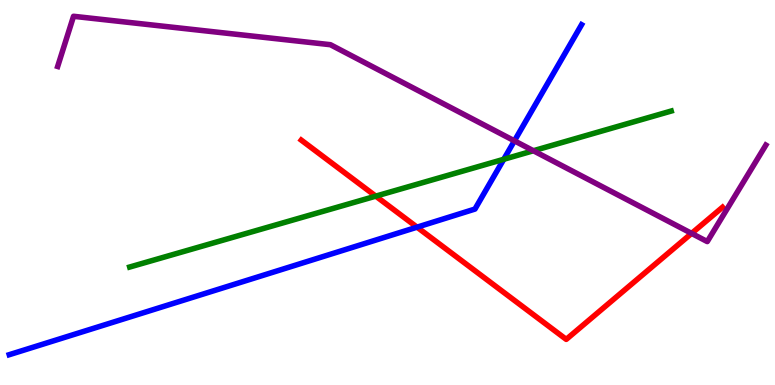[{'lines': ['blue', 'red'], 'intersections': [{'x': 5.38, 'y': 4.1}]}, {'lines': ['green', 'red'], 'intersections': [{'x': 4.85, 'y': 4.91}]}, {'lines': ['purple', 'red'], 'intersections': [{'x': 8.92, 'y': 3.94}]}, {'lines': ['blue', 'green'], 'intersections': [{'x': 6.5, 'y': 5.86}]}, {'lines': ['blue', 'purple'], 'intersections': [{'x': 6.64, 'y': 6.34}]}, {'lines': ['green', 'purple'], 'intersections': [{'x': 6.88, 'y': 6.08}]}]